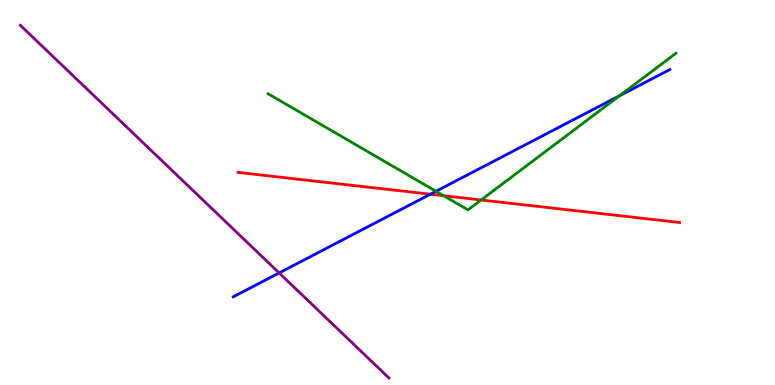[{'lines': ['blue', 'red'], 'intersections': [{'x': 5.55, 'y': 4.96}]}, {'lines': ['green', 'red'], 'intersections': [{'x': 5.72, 'y': 4.92}, {'x': 6.21, 'y': 4.81}]}, {'lines': ['purple', 'red'], 'intersections': []}, {'lines': ['blue', 'green'], 'intersections': [{'x': 5.63, 'y': 5.03}, {'x': 7.99, 'y': 7.51}]}, {'lines': ['blue', 'purple'], 'intersections': [{'x': 3.6, 'y': 2.91}]}, {'lines': ['green', 'purple'], 'intersections': []}]